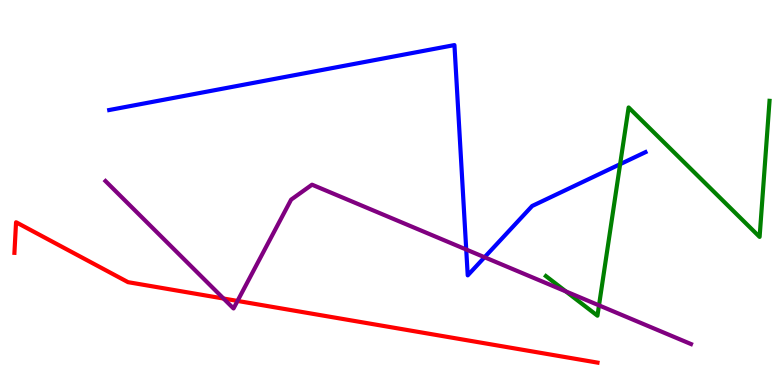[{'lines': ['blue', 'red'], 'intersections': []}, {'lines': ['green', 'red'], 'intersections': []}, {'lines': ['purple', 'red'], 'intersections': [{'x': 2.88, 'y': 2.25}, {'x': 3.06, 'y': 2.18}]}, {'lines': ['blue', 'green'], 'intersections': [{'x': 8.0, 'y': 5.74}]}, {'lines': ['blue', 'purple'], 'intersections': [{'x': 6.02, 'y': 3.52}, {'x': 6.25, 'y': 3.32}]}, {'lines': ['green', 'purple'], 'intersections': [{'x': 7.3, 'y': 2.43}, {'x': 7.73, 'y': 2.07}]}]